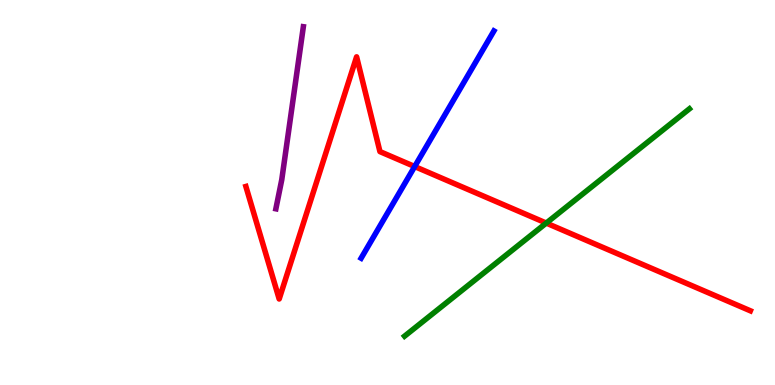[{'lines': ['blue', 'red'], 'intersections': [{'x': 5.35, 'y': 5.67}]}, {'lines': ['green', 'red'], 'intersections': [{'x': 7.05, 'y': 4.21}]}, {'lines': ['purple', 'red'], 'intersections': []}, {'lines': ['blue', 'green'], 'intersections': []}, {'lines': ['blue', 'purple'], 'intersections': []}, {'lines': ['green', 'purple'], 'intersections': []}]